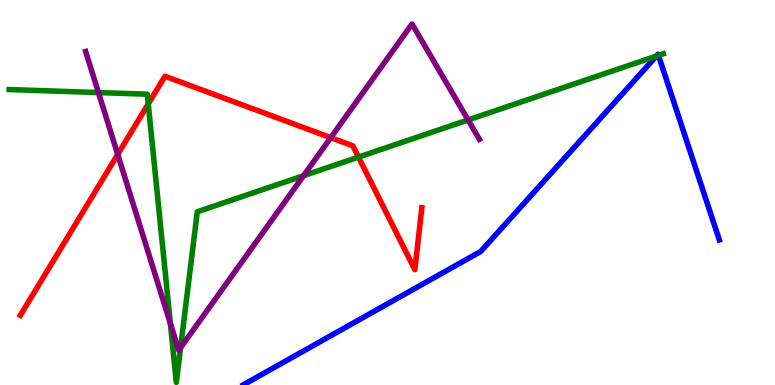[{'lines': ['blue', 'red'], 'intersections': []}, {'lines': ['green', 'red'], 'intersections': [{'x': 1.91, 'y': 7.3}, {'x': 4.63, 'y': 5.92}]}, {'lines': ['purple', 'red'], 'intersections': [{'x': 1.52, 'y': 5.99}, {'x': 4.27, 'y': 6.42}]}, {'lines': ['blue', 'green'], 'intersections': [{'x': 8.47, 'y': 8.54}, {'x': 8.5, 'y': 8.56}]}, {'lines': ['blue', 'purple'], 'intersections': []}, {'lines': ['green', 'purple'], 'intersections': [{'x': 1.27, 'y': 7.6}, {'x': 2.2, 'y': 1.6}, {'x': 2.33, 'y': 0.97}, {'x': 3.92, 'y': 5.43}, {'x': 6.04, 'y': 6.88}]}]